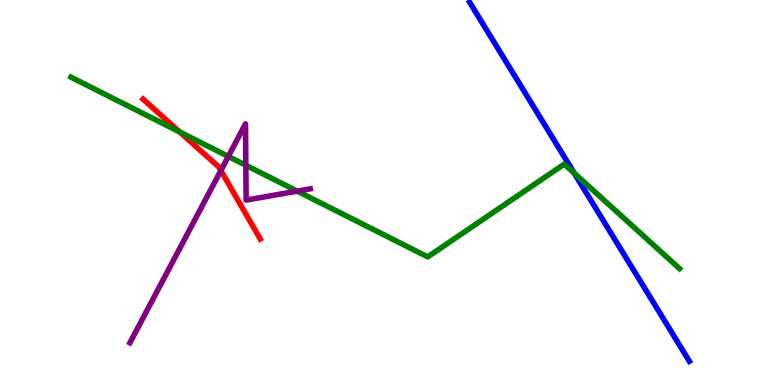[{'lines': ['blue', 'red'], 'intersections': []}, {'lines': ['green', 'red'], 'intersections': [{'x': 2.32, 'y': 6.57}]}, {'lines': ['purple', 'red'], 'intersections': [{'x': 2.85, 'y': 5.57}]}, {'lines': ['blue', 'green'], 'intersections': [{'x': 7.41, 'y': 5.5}]}, {'lines': ['blue', 'purple'], 'intersections': []}, {'lines': ['green', 'purple'], 'intersections': [{'x': 2.95, 'y': 5.94}, {'x': 3.17, 'y': 5.71}, {'x': 3.83, 'y': 5.04}]}]